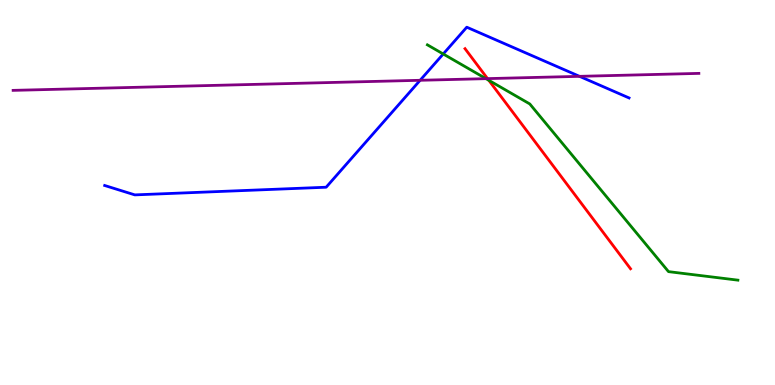[{'lines': ['blue', 'red'], 'intersections': []}, {'lines': ['green', 'red'], 'intersections': [{'x': 6.31, 'y': 7.91}]}, {'lines': ['purple', 'red'], 'intersections': [{'x': 6.29, 'y': 7.96}]}, {'lines': ['blue', 'green'], 'intersections': [{'x': 5.72, 'y': 8.6}]}, {'lines': ['blue', 'purple'], 'intersections': [{'x': 5.42, 'y': 7.91}, {'x': 7.48, 'y': 8.02}]}, {'lines': ['green', 'purple'], 'intersections': [{'x': 6.27, 'y': 7.96}]}]